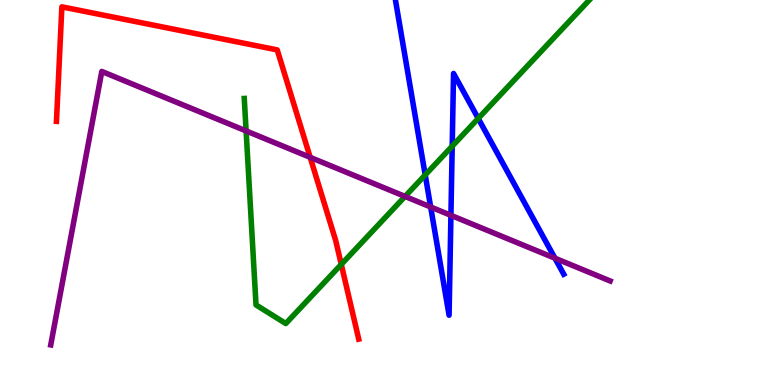[{'lines': ['blue', 'red'], 'intersections': []}, {'lines': ['green', 'red'], 'intersections': [{'x': 4.4, 'y': 3.13}]}, {'lines': ['purple', 'red'], 'intersections': [{'x': 4.0, 'y': 5.91}]}, {'lines': ['blue', 'green'], 'intersections': [{'x': 5.49, 'y': 5.46}, {'x': 5.83, 'y': 6.2}, {'x': 6.17, 'y': 6.92}]}, {'lines': ['blue', 'purple'], 'intersections': [{'x': 5.56, 'y': 4.62}, {'x': 5.82, 'y': 4.41}, {'x': 7.16, 'y': 3.29}]}, {'lines': ['green', 'purple'], 'intersections': [{'x': 3.18, 'y': 6.6}, {'x': 5.23, 'y': 4.9}]}]